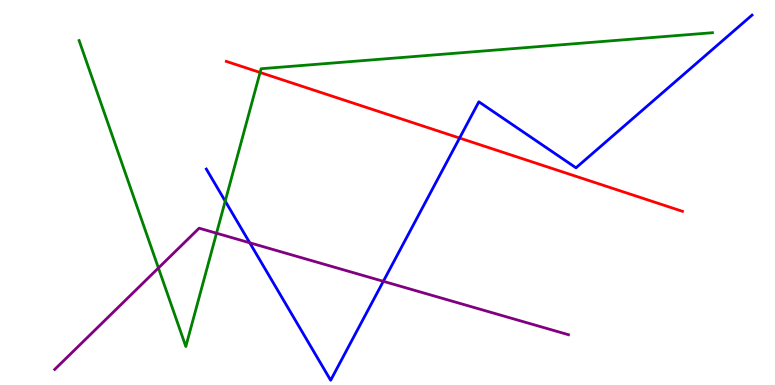[{'lines': ['blue', 'red'], 'intersections': [{'x': 5.93, 'y': 6.41}]}, {'lines': ['green', 'red'], 'intersections': [{'x': 3.36, 'y': 8.12}]}, {'lines': ['purple', 'red'], 'intersections': []}, {'lines': ['blue', 'green'], 'intersections': [{'x': 2.91, 'y': 4.78}]}, {'lines': ['blue', 'purple'], 'intersections': [{'x': 3.22, 'y': 3.69}, {'x': 4.95, 'y': 2.69}]}, {'lines': ['green', 'purple'], 'intersections': [{'x': 2.04, 'y': 3.04}, {'x': 2.79, 'y': 3.94}]}]